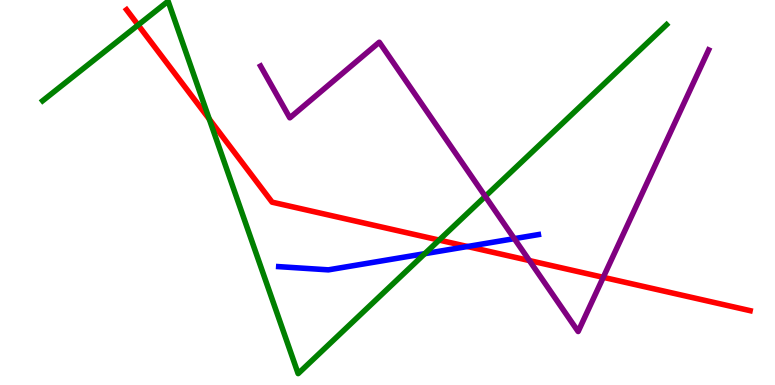[{'lines': ['blue', 'red'], 'intersections': [{'x': 6.03, 'y': 3.6}]}, {'lines': ['green', 'red'], 'intersections': [{'x': 1.78, 'y': 9.35}, {'x': 2.7, 'y': 6.91}, {'x': 5.67, 'y': 3.76}]}, {'lines': ['purple', 'red'], 'intersections': [{'x': 6.83, 'y': 3.23}, {'x': 7.78, 'y': 2.8}]}, {'lines': ['blue', 'green'], 'intersections': [{'x': 5.48, 'y': 3.41}]}, {'lines': ['blue', 'purple'], 'intersections': [{'x': 6.64, 'y': 3.8}]}, {'lines': ['green', 'purple'], 'intersections': [{'x': 6.26, 'y': 4.9}]}]